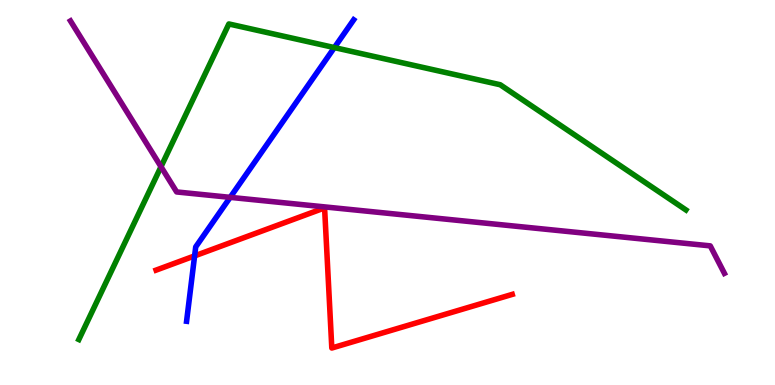[{'lines': ['blue', 'red'], 'intersections': [{'x': 2.51, 'y': 3.35}]}, {'lines': ['green', 'red'], 'intersections': []}, {'lines': ['purple', 'red'], 'intersections': []}, {'lines': ['blue', 'green'], 'intersections': [{'x': 4.31, 'y': 8.76}]}, {'lines': ['blue', 'purple'], 'intersections': [{'x': 2.97, 'y': 4.87}]}, {'lines': ['green', 'purple'], 'intersections': [{'x': 2.08, 'y': 5.67}]}]